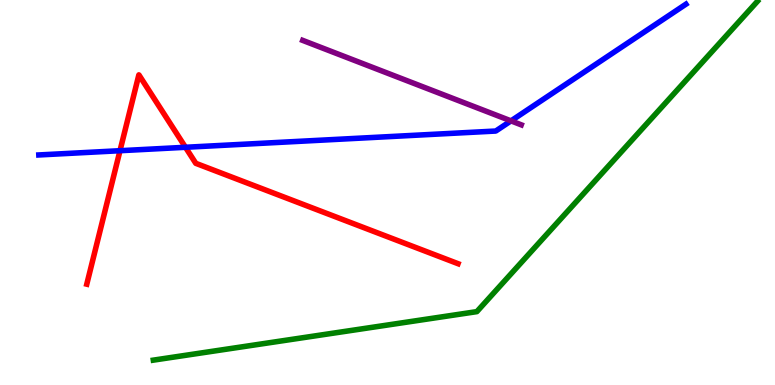[{'lines': ['blue', 'red'], 'intersections': [{'x': 1.55, 'y': 6.09}, {'x': 2.39, 'y': 6.17}]}, {'lines': ['green', 'red'], 'intersections': []}, {'lines': ['purple', 'red'], 'intersections': []}, {'lines': ['blue', 'green'], 'intersections': []}, {'lines': ['blue', 'purple'], 'intersections': [{'x': 6.59, 'y': 6.86}]}, {'lines': ['green', 'purple'], 'intersections': []}]